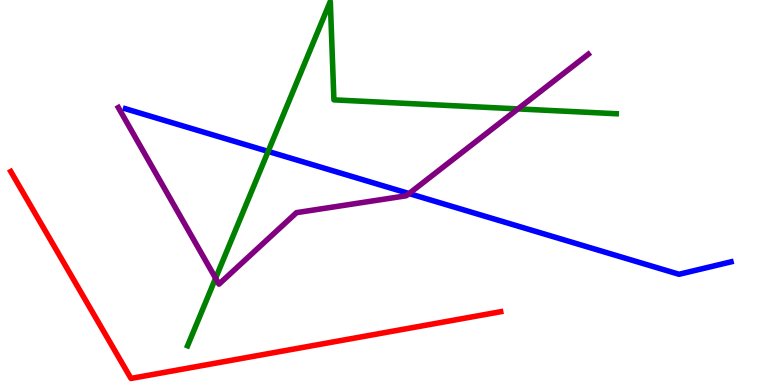[{'lines': ['blue', 'red'], 'intersections': []}, {'lines': ['green', 'red'], 'intersections': []}, {'lines': ['purple', 'red'], 'intersections': []}, {'lines': ['blue', 'green'], 'intersections': [{'x': 3.46, 'y': 6.07}]}, {'lines': ['blue', 'purple'], 'intersections': [{'x': 5.28, 'y': 4.97}]}, {'lines': ['green', 'purple'], 'intersections': [{'x': 2.78, 'y': 2.77}, {'x': 6.68, 'y': 7.17}]}]